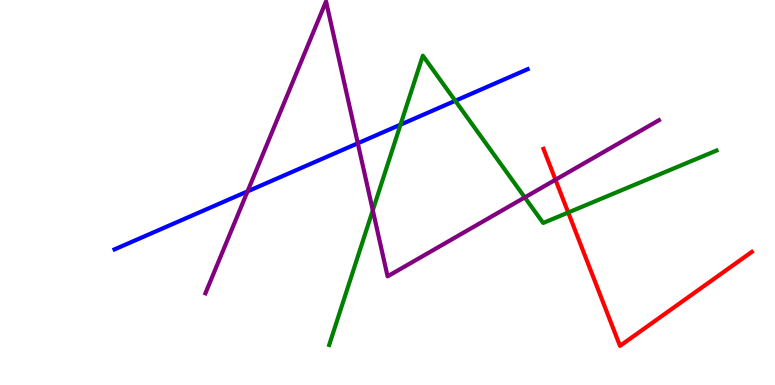[{'lines': ['blue', 'red'], 'intersections': []}, {'lines': ['green', 'red'], 'intersections': [{'x': 7.33, 'y': 4.48}]}, {'lines': ['purple', 'red'], 'intersections': [{'x': 7.17, 'y': 5.33}]}, {'lines': ['blue', 'green'], 'intersections': [{'x': 5.17, 'y': 6.76}, {'x': 5.87, 'y': 7.38}]}, {'lines': ['blue', 'purple'], 'intersections': [{'x': 3.19, 'y': 5.03}, {'x': 4.62, 'y': 6.28}]}, {'lines': ['green', 'purple'], 'intersections': [{'x': 4.81, 'y': 4.54}, {'x': 6.77, 'y': 4.87}]}]